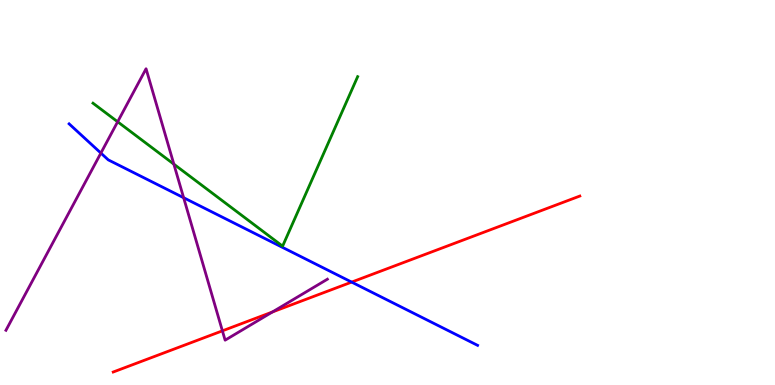[{'lines': ['blue', 'red'], 'intersections': [{'x': 4.54, 'y': 2.67}]}, {'lines': ['green', 'red'], 'intersections': []}, {'lines': ['purple', 'red'], 'intersections': [{'x': 2.87, 'y': 1.41}, {'x': 3.52, 'y': 1.9}]}, {'lines': ['blue', 'green'], 'intersections': []}, {'lines': ['blue', 'purple'], 'intersections': [{'x': 1.3, 'y': 6.02}, {'x': 2.37, 'y': 4.86}]}, {'lines': ['green', 'purple'], 'intersections': [{'x': 1.52, 'y': 6.84}, {'x': 2.24, 'y': 5.74}]}]